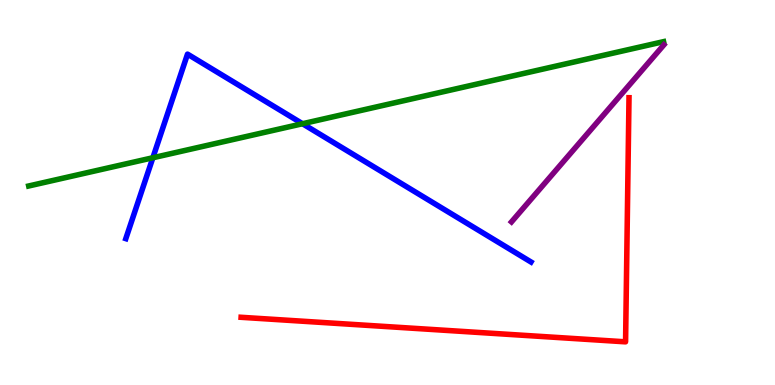[{'lines': ['blue', 'red'], 'intersections': []}, {'lines': ['green', 'red'], 'intersections': []}, {'lines': ['purple', 'red'], 'intersections': []}, {'lines': ['blue', 'green'], 'intersections': [{'x': 1.97, 'y': 5.9}, {'x': 3.9, 'y': 6.79}]}, {'lines': ['blue', 'purple'], 'intersections': []}, {'lines': ['green', 'purple'], 'intersections': []}]